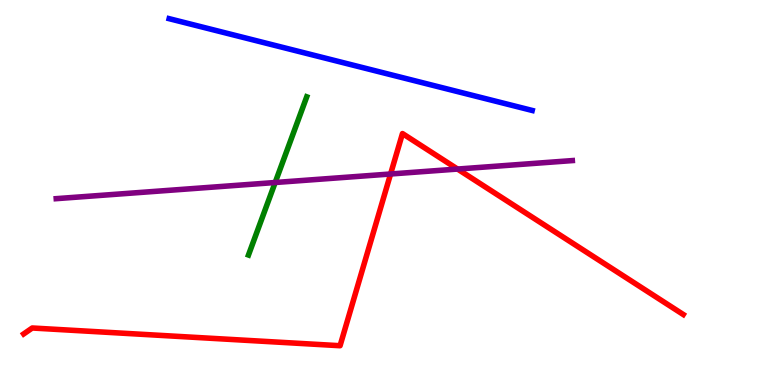[{'lines': ['blue', 'red'], 'intersections': []}, {'lines': ['green', 'red'], 'intersections': []}, {'lines': ['purple', 'red'], 'intersections': [{'x': 5.04, 'y': 5.48}, {'x': 5.9, 'y': 5.61}]}, {'lines': ['blue', 'green'], 'intersections': []}, {'lines': ['blue', 'purple'], 'intersections': []}, {'lines': ['green', 'purple'], 'intersections': [{'x': 3.55, 'y': 5.26}]}]